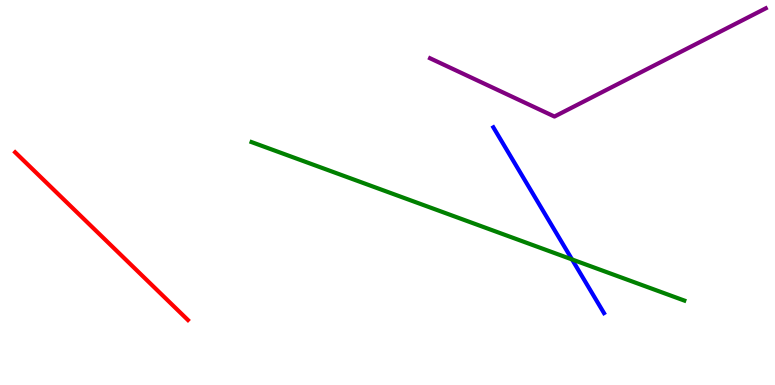[{'lines': ['blue', 'red'], 'intersections': []}, {'lines': ['green', 'red'], 'intersections': []}, {'lines': ['purple', 'red'], 'intersections': []}, {'lines': ['blue', 'green'], 'intersections': [{'x': 7.38, 'y': 3.26}]}, {'lines': ['blue', 'purple'], 'intersections': []}, {'lines': ['green', 'purple'], 'intersections': []}]